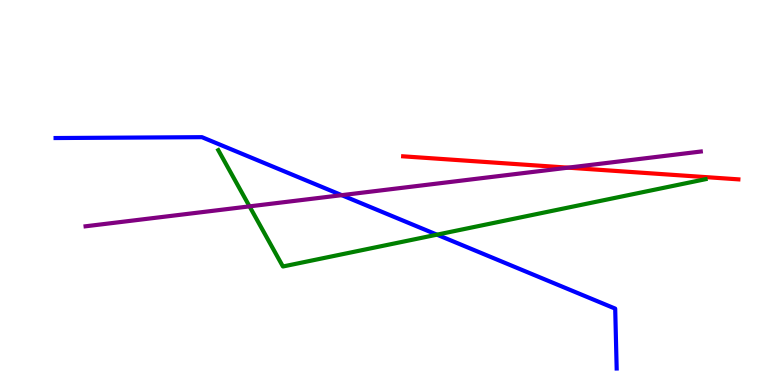[{'lines': ['blue', 'red'], 'intersections': []}, {'lines': ['green', 'red'], 'intersections': []}, {'lines': ['purple', 'red'], 'intersections': [{'x': 7.33, 'y': 5.65}]}, {'lines': ['blue', 'green'], 'intersections': [{'x': 5.64, 'y': 3.9}]}, {'lines': ['blue', 'purple'], 'intersections': [{'x': 4.41, 'y': 4.93}]}, {'lines': ['green', 'purple'], 'intersections': [{'x': 3.22, 'y': 4.64}]}]